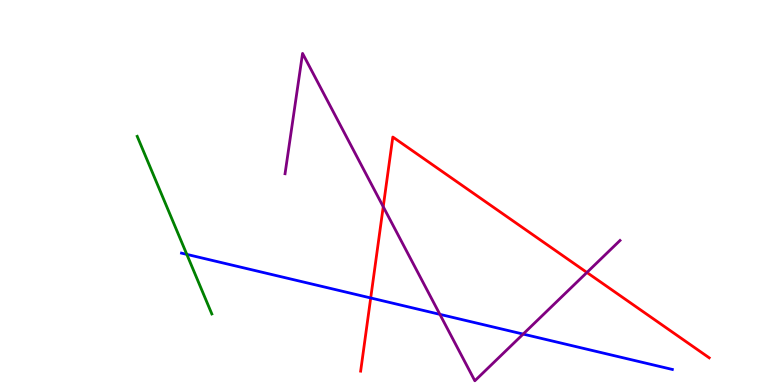[{'lines': ['blue', 'red'], 'intersections': [{'x': 4.78, 'y': 2.26}]}, {'lines': ['green', 'red'], 'intersections': []}, {'lines': ['purple', 'red'], 'intersections': [{'x': 4.95, 'y': 4.63}, {'x': 7.57, 'y': 2.92}]}, {'lines': ['blue', 'green'], 'intersections': [{'x': 2.41, 'y': 3.39}]}, {'lines': ['blue', 'purple'], 'intersections': [{'x': 5.68, 'y': 1.83}, {'x': 6.75, 'y': 1.32}]}, {'lines': ['green', 'purple'], 'intersections': []}]